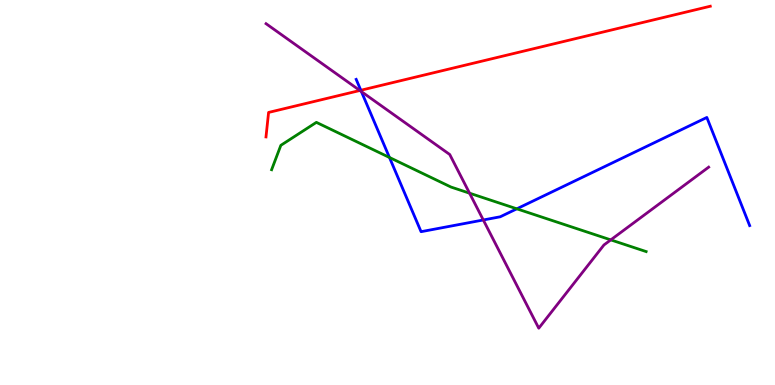[{'lines': ['blue', 'red'], 'intersections': [{'x': 4.66, 'y': 7.66}]}, {'lines': ['green', 'red'], 'intersections': []}, {'lines': ['purple', 'red'], 'intersections': [{'x': 4.64, 'y': 7.65}]}, {'lines': ['blue', 'green'], 'intersections': [{'x': 5.03, 'y': 5.91}, {'x': 6.67, 'y': 4.58}]}, {'lines': ['blue', 'purple'], 'intersections': [{'x': 4.66, 'y': 7.62}, {'x': 6.24, 'y': 4.29}]}, {'lines': ['green', 'purple'], 'intersections': [{'x': 6.06, 'y': 4.98}, {'x': 7.88, 'y': 3.77}]}]